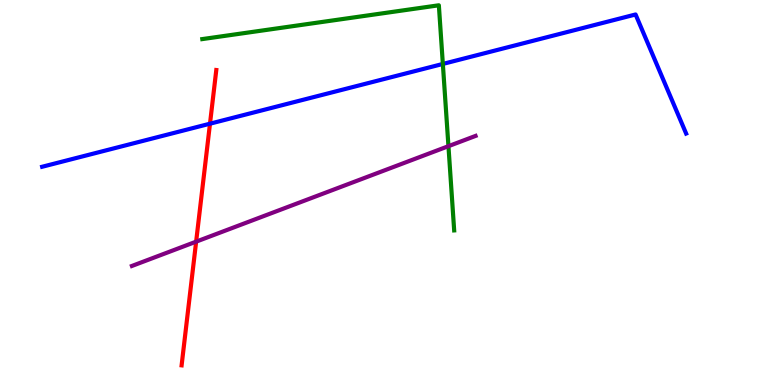[{'lines': ['blue', 'red'], 'intersections': [{'x': 2.71, 'y': 6.79}]}, {'lines': ['green', 'red'], 'intersections': []}, {'lines': ['purple', 'red'], 'intersections': [{'x': 2.53, 'y': 3.72}]}, {'lines': ['blue', 'green'], 'intersections': [{'x': 5.71, 'y': 8.34}]}, {'lines': ['blue', 'purple'], 'intersections': []}, {'lines': ['green', 'purple'], 'intersections': [{'x': 5.79, 'y': 6.2}]}]